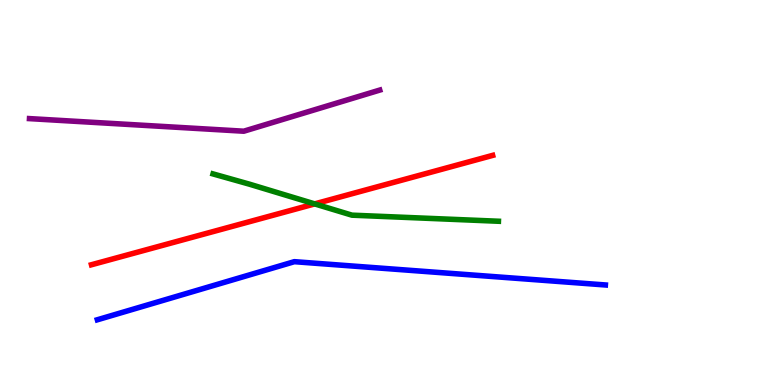[{'lines': ['blue', 'red'], 'intersections': []}, {'lines': ['green', 'red'], 'intersections': [{'x': 4.06, 'y': 4.7}]}, {'lines': ['purple', 'red'], 'intersections': []}, {'lines': ['blue', 'green'], 'intersections': []}, {'lines': ['blue', 'purple'], 'intersections': []}, {'lines': ['green', 'purple'], 'intersections': []}]